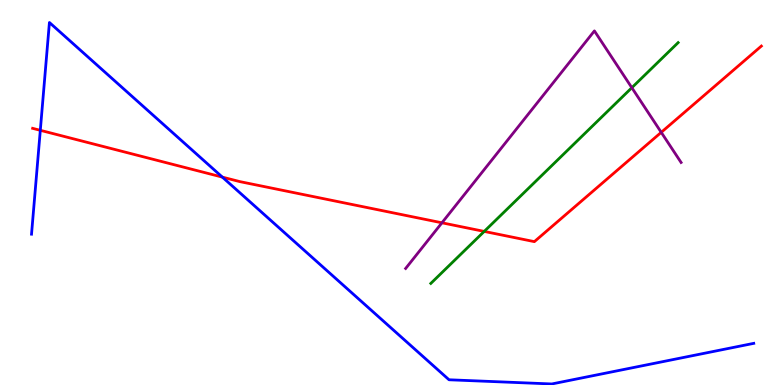[{'lines': ['blue', 'red'], 'intersections': [{'x': 0.52, 'y': 6.62}, {'x': 2.87, 'y': 5.4}]}, {'lines': ['green', 'red'], 'intersections': [{'x': 6.25, 'y': 3.99}]}, {'lines': ['purple', 'red'], 'intersections': [{'x': 5.7, 'y': 4.21}, {'x': 8.53, 'y': 6.56}]}, {'lines': ['blue', 'green'], 'intersections': []}, {'lines': ['blue', 'purple'], 'intersections': []}, {'lines': ['green', 'purple'], 'intersections': [{'x': 8.15, 'y': 7.72}]}]